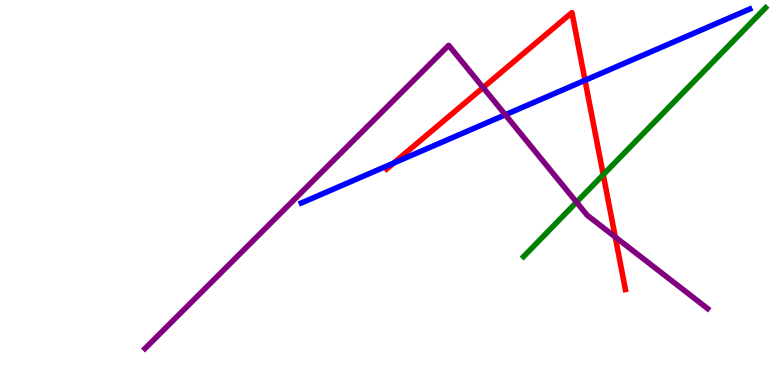[{'lines': ['blue', 'red'], 'intersections': [{'x': 5.08, 'y': 5.76}, {'x': 7.55, 'y': 7.91}]}, {'lines': ['green', 'red'], 'intersections': [{'x': 7.78, 'y': 5.46}]}, {'lines': ['purple', 'red'], 'intersections': [{'x': 6.23, 'y': 7.73}, {'x': 7.94, 'y': 3.84}]}, {'lines': ['blue', 'green'], 'intersections': []}, {'lines': ['blue', 'purple'], 'intersections': [{'x': 6.52, 'y': 7.02}]}, {'lines': ['green', 'purple'], 'intersections': [{'x': 7.44, 'y': 4.75}]}]